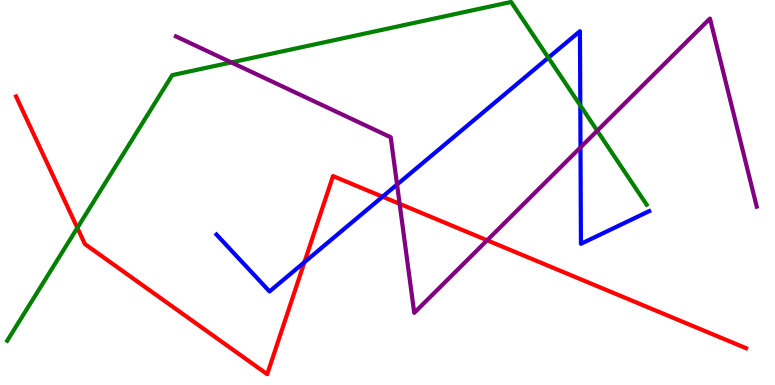[{'lines': ['blue', 'red'], 'intersections': [{'x': 3.93, 'y': 3.19}, {'x': 4.94, 'y': 4.89}]}, {'lines': ['green', 'red'], 'intersections': [{'x': 0.998, 'y': 4.08}]}, {'lines': ['purple', 'red'], 'intersections': [{'x': 5.16, 'y': 4.71}, {'x': 6.29, 'y': 3.76}]}, {'lines': ['blue', 'green'], 'intersections': [{'x': 7.08, 'y': 8.5}, {'x': 7.49, 'y': 7.26}]}, {'lines': ['blue', 'purple'], 'intersections': [{'x': 5.12, 'y': 5.21}, {'x': 7.49, 'y': 6.17}]}, {'lines': ['green', 'purple'], 'intersections': [{'x': 2.98, 'y': 8.38}, {'x': 7.71, 'y': 6.6}]}]